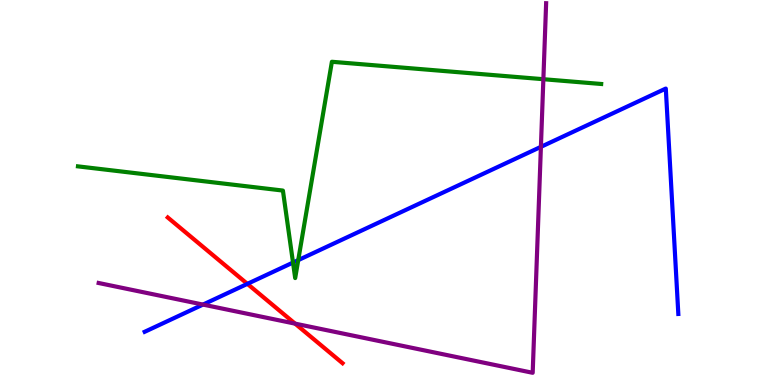[{'lines': ['blue', 'red'], 'intersections': [{'x': 3.19, 'y': 2.63}]}, {'lines': ['green', 'red'], 'intersections': []}, {'lines': ['purple', 'red'], 'intersections': [{'x': 3.81, 'y': 1.59}]}, {'lines': ['blue', 'green'], 'intersections': [{'x': 3.78, 'y': 3.18}, {'x': 3.85, 'y': 3.24}]}, {'lines': ['blue', 'purple'], 'intersections': [{'x': 2.62, 'y': 2.09}, {'x': 6.98, 'y': 6.19}]}, {'lines': ['green', 'purple'], 'intersections': [{'x': 7.01, 'y': 7.94}]}]